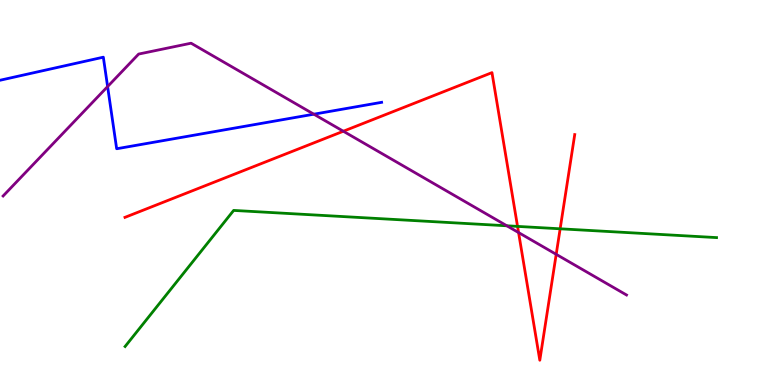[{'lines': ['blue', 'red'], 'intersections': []}, {'lines': ['green', 'red'], 'intersections': [{'x': 6.68, 'y': 4.12}, {'x': 7.23, 'y': 4.06}]}, {'lines': ['purple', 'red'], 'intersections': [{'x': 4.43, 'y': 6.59}, {'x': 6.69, 'y': 3.96}, {'x': 7.18, 'y': 3.39}]}, {'lines': ['blue', 'green'], 'intersections': []}, {'lines': ['blue', 'purple'], 'intersections': [{'x': 1.39, 'y': 7.75}, {'x': 4.05, 'y': 7.03}]}, {'lines': ['green', 'purple'], 'intersections': [{'x': 6.54, 'y': 4.14}]}]